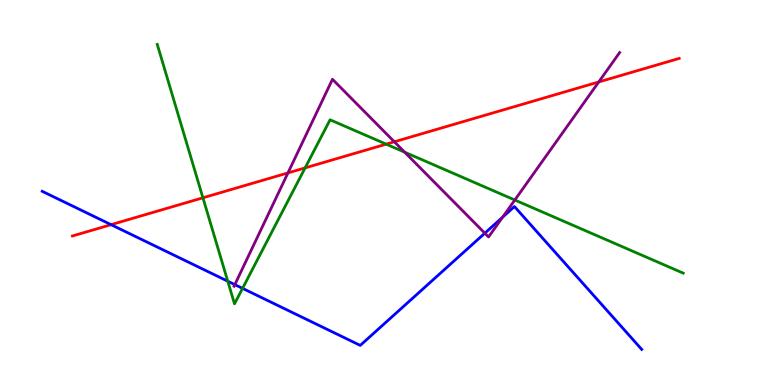[{'lines': ['blue', 'red'], 'intersections': [{'x': 1.43, 'y': 4.16}]}, {'lines': ['green', 'red'], 'intersections': [{'x': 2.62, 'y': 4.86}, {'x': 3.94, 'y': 5.64}, {'x': 4.98, 'y': 6.26}]}, {'lines': ['purple', 'red'], 'intersections': [{'x': 3.72, 'y': 5.51}, {'x': 5.09, 'y': 6.32}, {'x': 7.73, 'y': 7.87}]}, {'lines': ['blue', 'green'], 'intersections': [{'x': 2.94, 'y': 2.7}, {'x': 3.13, 'y': 2.51}]}, {'lines': ['blue', 'purple'], 'intersections': [{'x': 3.03, 'y': 2.61}, {'x': 6.26, 'y': 3.94}, {'x': 6.49, 'y': 4.36}]}, {'lines': ['green', 'purple'], 'intersections': [{'x': 5.22, 'y': 6.05}, {'x': 6.64, 'y': 4.8}]}]